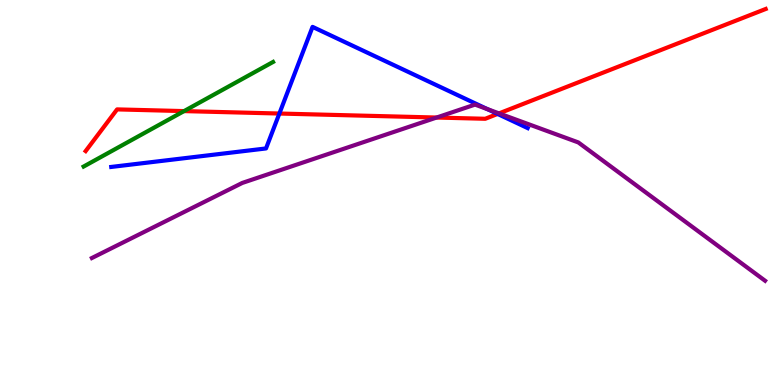[{'lines': ['blue', 'red'], 'intersections': [{'x': 3.6, 'y': 7.05}, {'x': 6.42, 'y': 7.04}]}, {'lines': ['green', 'red'], 'intersections': [{'x': 2.37, 'y': 7.11}]}, {'lines': ['purple', 'red'], 'intersections': [{'x': 5.63, 'y': 6.95}, {'x': 6.44, 'y': 7.05}]}, {'lines': ['blue', 'green'], 'intersections': []}, {'lines': ['blue', 'purple'], 'intersections': [{'x': 6.29, 'y': 7.17}]}, {'lines': ['green', 'purple'], 'intersections': []}]